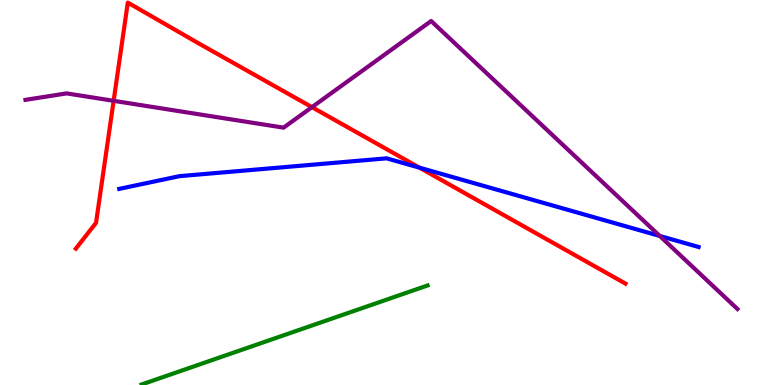[{'lines': ['blue', 'red'], 'intersections': [{'x': 5.41, 'y': 5.65}]}, {'lines': ['green', 'red'], 'intersections': []}, {'lines': ['purple', 'red'], 'intersections': [{'x': 1.47, 'y': 7.38}, {'x': 4.03, 'y': 7.22}]}, {'lines': ['blue', 'green'], 'intersections': []}, {'lines': ['blue', 'purple'], 'intersections': [{'x': 8.51, 'y': 3.87}]}, {'lines': ['green', 'purple'], 'intersections': []}]